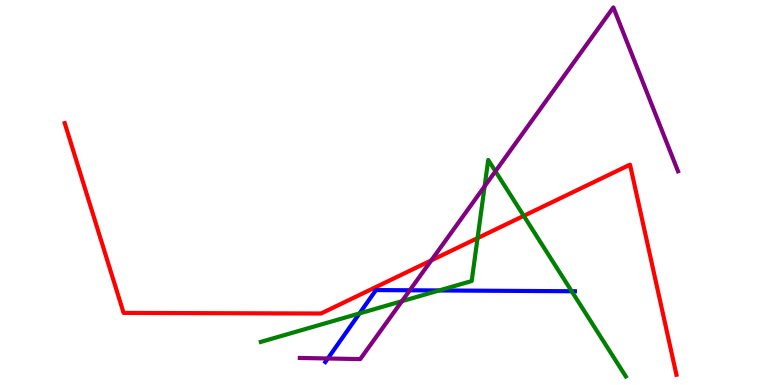[{'lines': ['blue', 'red'], 'intersections': []}, {'lines': ['green', 'red'], 'intersections': [{'x': 6.16, 'y': 3.82}, {'x': 6.76, 'y': 4.39}]}, {'lines': ['purple', 'red'], 'intersections': [{'x': 5.57, 'y': 3.24}]}, {'lines': ['blue', 'green'], 'intersections': [{'x': 4.64, 'y': 1.86}, {'x': 5.67, 'y': 2.46}, {'x': 7.38, 'y': 2.44}]}, {'lines': ['blue', 'purple'], 'intersections': [{'x': 4.23, 'y': 0.689}, {'x': 5.29, 'y': 2.46}]}, {'lines': ['green', 'purple'], 'intersections': [{'x': 5.19, 'y': 2.18}, {'x': 6.25, 'y': 5.16}, {'x': 6.39, 'y': 5.55}]}]